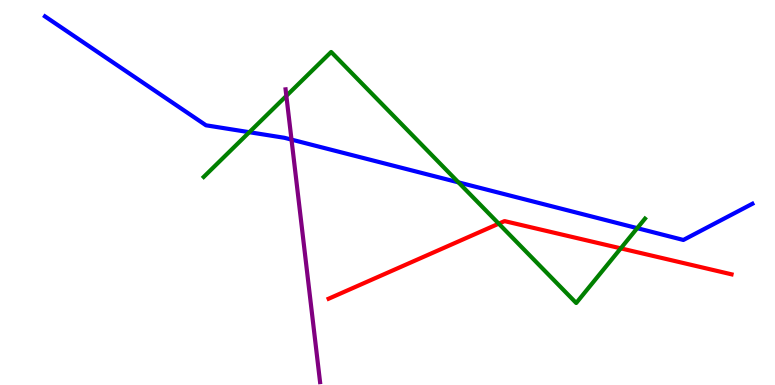[{'lines': ['blue', 'red'], 'intersections': []}, {'lines': ['green', 'red'], 'intersections': [{'x': 6.44, 'y': 4.19}, {'x': 8.01, 'y': 3.55}]}, {'lines': ['purple', 'red'], 'intersections': []}, {'lines': ['blue', 'green'], 'intersections': [{'x': 3.22, 'y': 6.57}, {'x': 5.92, 'y': 5.26}, {'x': 8.22, 'y': 4.07}]}, {'lines': ['blue', 'purple'], 'intersections': [{'x': 3.76, 'y': 6.37}]}, {'lines': ['green', 'purple'], 'intersections': [{'x': 3.69, 'y': 7.51}]}]